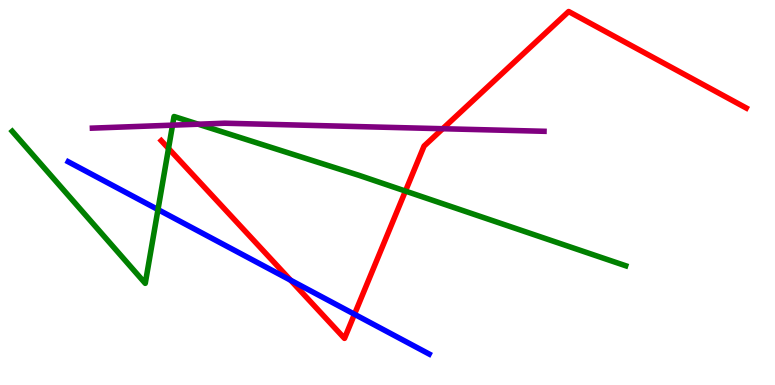[{'lines': ['blue', 'red'], 'intersections': [{'x': 3.75, 'y': 2.72}, {'x': 4.57, 'y': 1.84}]}, {'lines': ['green', 'red'], 'intersections': [{'x': 2.17, 'y': 6.14}, {'x': 5.23, 'y': 5.04}]}, {'lines': ['purple', 'red'], 'intersections': [{'x': 5.71, 'y': 6.66}]}, {'lines': ['blue', 'green'], 'intersections': [{'x': 2.04, 'y': 4.56}]}, {'lines': ['blue', 'purple'], 'intersections': []}, {'lines': ['green', 'purple'], 'intersections': [{'x': 2.23, 'y': 6.75}, {'x': 2.56, 'y': 6.77}]}]